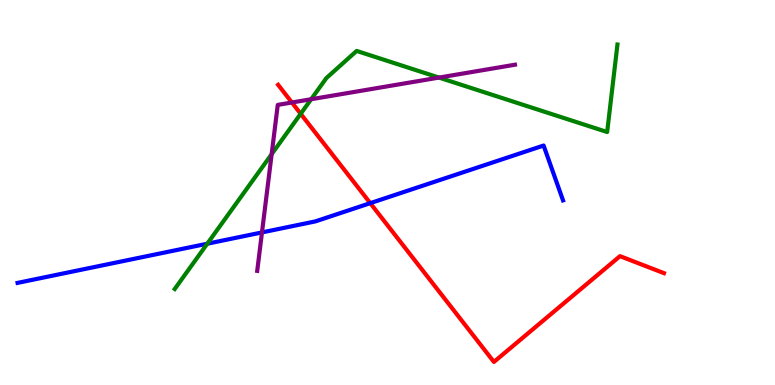[{'lines': ['blue', 'red'], 'intersections': [{'x': 4.78, 'y': 4.72}]}, {'lines': ['green', 'red'], 'intersections': [{'x': 3.88, 'y': 7.04}]}, {'lines': ['purple', 'red'], 'intersections': [{'x': 3.77, 'y': 7.34}]}, {'lines': ['blue', 'green'], 'intersections': [{'x': 2.67, 'y': 3.67}]}, {'lines': ['blue', 'purple'], 'intersections': [{'x': 3.38, 'y': 3.96}]}, {'lines': ['green', 'purple'], 'intersections': [{'x': 3.51, 'y': 6.0}, {'x': 4.01, 'y': 7.42}, {'x': 5.66, 'y': 7.98}]}]